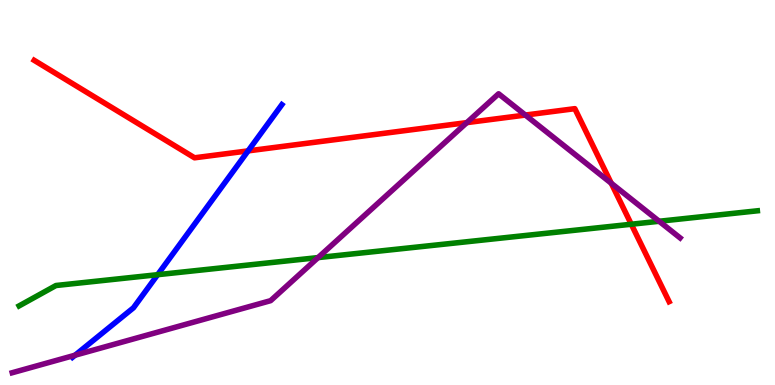[{'lines': ['blue', 'red'], 'intersections': [{'x': 3.2, 'y': 6.08}]}, {'lines': ['green', 'red'], 'intersections': [{'x': 8.15, 'y': 4.18}]}, {'lines': ['purple', 'red'], 'intersections': [{'x': 6.02, 'y': 6.81}, {'x': 6.78, 'y': 7.01}, {'x': 7.89, 'y': 5.24}]}, {'lines': ['blue', 'green'], 'intersections': [{'x': 2.03, 'y': 2.87}]}, {'lines': ['blue', 'purple'], 'intersections': [{'x': 0.968, 'y': 0.774}]}, {'lines': ['green', 'purple'], 'intersections': [{'x': 4.1, 'y': 3.31}, {'x': 8.51, 'y': 4.25}]}]